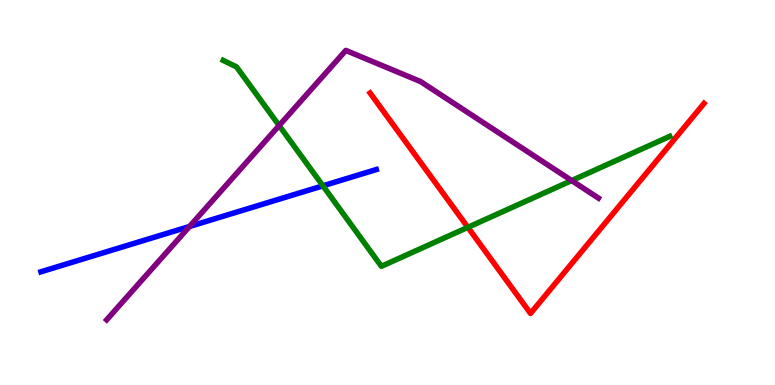[{'lines': ['blue', 'red'], 'intersections': []}, {'lines': ['green', 'red'], 'intersections': [{'x': 6.04, 'y': 4.1}]}, {'lines': ['purple', 'red'], 'intersections': []}, {'lines': ['blue', 'green'], 'intersections': [{'x': 4.17, 'y': 5.17}]}, {'lines': ['blue', 'purple'], 'intersections': [{'x': 2.45, 'y': 4.12}]}, {'lines': ['green', 'purple'], 'intersections': [{'x': 3.6, 'y': 6.74}, {'x': 7.38, 'y': 5.31}]}]